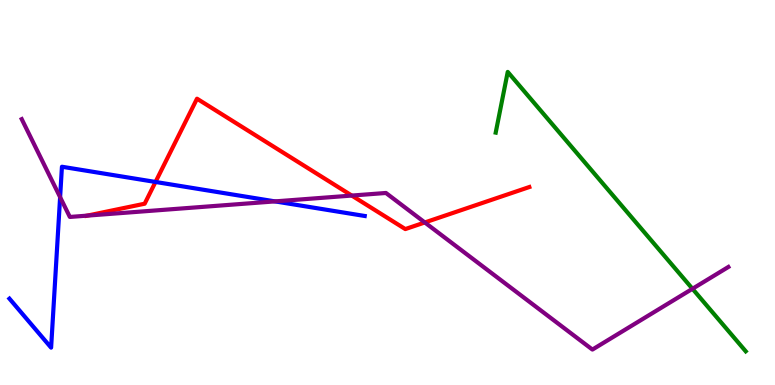[{'lines': ['blue', 'red'], 'intersections': [{'x': 2.01, 'y': 5.27}]}, {'lines': ['green', 'red'], 'intersections': []}, {'lines': ['purple', 'red'], 'intersections': [{'x': 1.12, 'y': 4.4}, {'x': 4.54, 'y': 4.92}, {'x': 5.48, 'y': 4.22}]}, {'lines': ['blue', 'green'], 'intersections': []}, {'lines': ['blue', 'purple'], 'intersections': [{'x': 0.776, 'y': 4.88}, {'x': 3.55, 'y': 4.77}]}, {'lines': ['green', 'purple'], 'intersections': [{'x': 8.94, 'y': 2.5}]}]